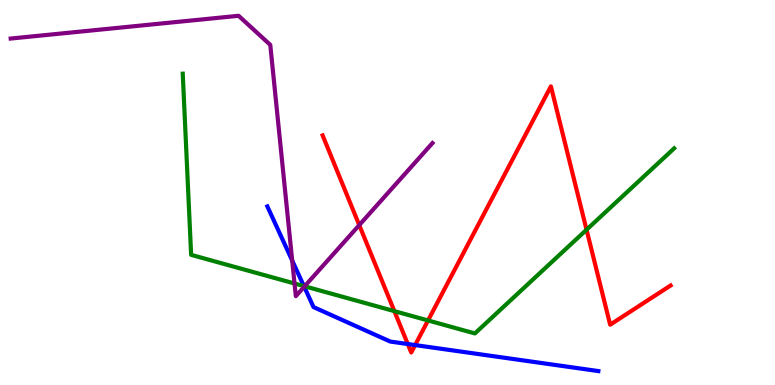[{'lines': ['blue', 'red'], 'intersections': [{'x': 5.26, 'y': 1.06}, {'x': 5.36, 'y': 1.04}]}, {'lines': ['green', 'red'], 'intersections': [{'x': 5.09, 'y': 1.92}, {'x': 5.52, 'y': 1.68}, {'x': 7.57, 'y': 4.03}]}, {'lines': ['purple', 'red'], 'intersections': [{'x': 4.64, 'y': 4.15}]}, {'lines': ['blue', 'green'], 'intersections': [{'x': 3.92, 'y': 2.57}]}, {'lines': ['blue', 'purple'], 'intersections': [{'x': 3.77, 'y': 3.23}, {'x': 3.93, 'y': 2.55}]}, {'lines': ['green', 'purple'], 'intersections': [{'x': 3.8, 'y': 2.64}, {'x': 3.93, 'y': 2.56}]}]